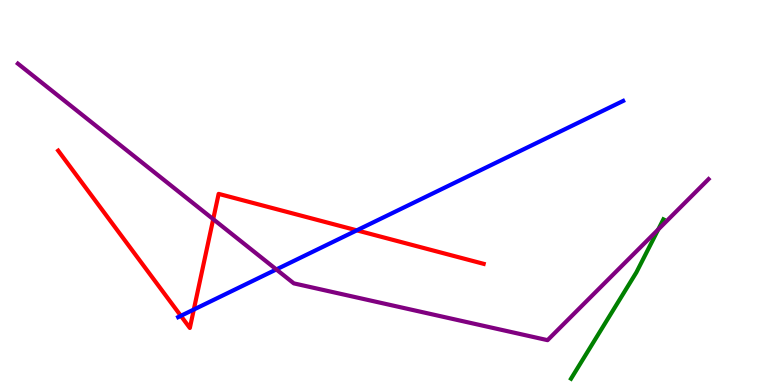[{'lines': ['blue', 'red'], 'intersections': [{'x': 2.33, 'y': 1.8}, {'x': 2.5, 'y': 1.96}, {'x': 4.6, 'y': 4.02}]}, {'lines': ['green', 'red'], 'intersections': []}, {'lines': ['purple', 'red'], 'intersections': [{'x': 2.75, 'y': 4.31}]}, {'lines': ['blue', 'green'], 'intersections': []}, {'lines': ['blue', 'purple'], 'intersections': [{'x': 3.57, 'y': 3.0}]}, {'lines': ['green', 'purple'], 'intersections': [{'x': 8.49, 'y': 4.04}]}]